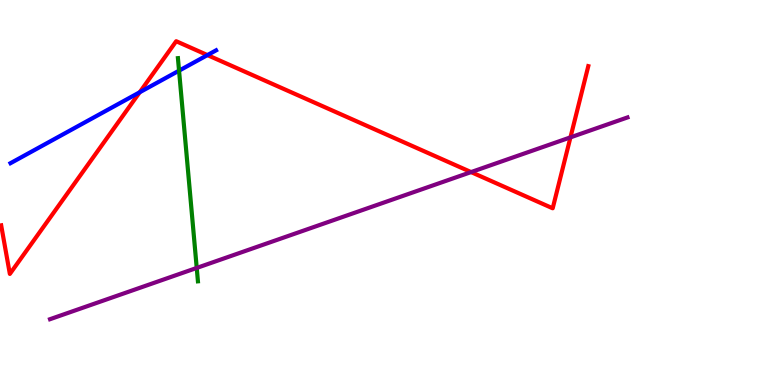[{'lines': ['blue', 'red'], 'intersections': [{'x': 1.8, 'y': 7.6}, {'x': 2.68, 'y': 8.57}]}, {'lines': ['green', 'red'], 'intersections': []}, {'lines': ['purple', 'red'], 'intersections': [{'x': 6.08, 'y': 5.53}, {'x': 7.36, 'y': 6.43}]}, {'lines': ['blue', 'green'], 'intersections': [{'x': 2.31, 'y': 8.16}]}, {'lines': ['blue', 'purple'], 'intersections': []}, {'lines': ['green', 'purple'], 'intersections': [{'x': 2.54, 'y': 3.04}]}]